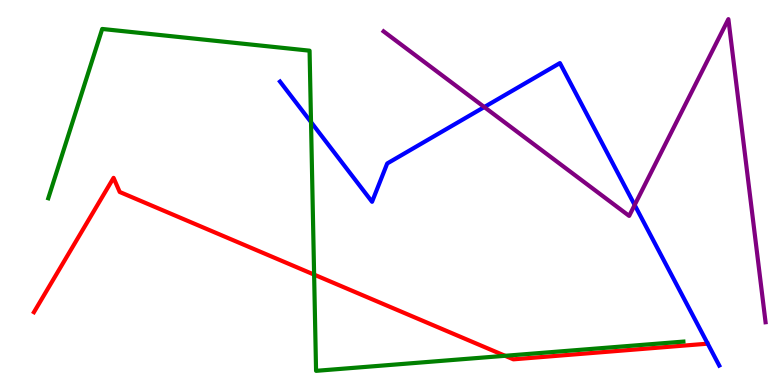[{'lines': ['blue', 'red'], 'intersections': []}, {'lines': ['green', 'red'], 'intersections': [{'x': 4.05, 'y': 2.87}, {'x': 6.52, 'y': 0.759}]}, {'lines': ['purple', 'red'], 'intersections': []}, {'lines': ['blue', 'green'], 'intersections': [{'x': 4.01, 'y': 6.83}]}, {'lines': ['blue', 'purple'], 'intersections': [{'x': 6.25, 'y': 7.22}, {'x': 8.19, 'y': 4.68}]}, {'lines': ['green', 'purple'], 'intersections': []}]